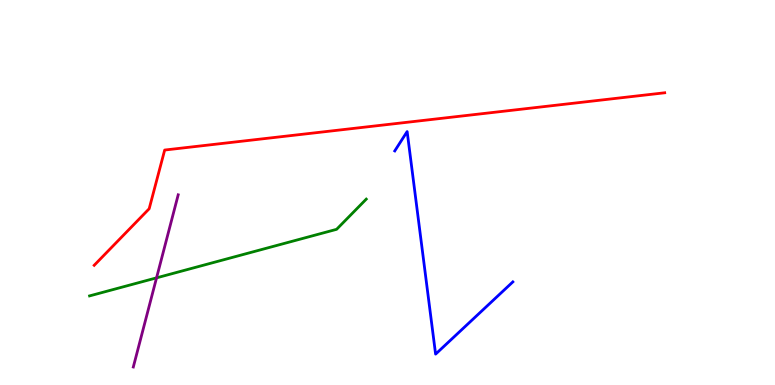[{'lines': ['blue', 'red'], 'intersections': []}, {'lines': ['green', 'red'], 'intersections': []}, {'lines': ['purple', 'red'], 'intersections': []}, {'lines': ['blue', 'green'], 'intersections': []}, {'lines': ['blue', 'purple'], 'intersections': []}, {'lines': ['green', 'purple'], 'intersections': [{'x': 2.02, 'y': 2.78}]}]